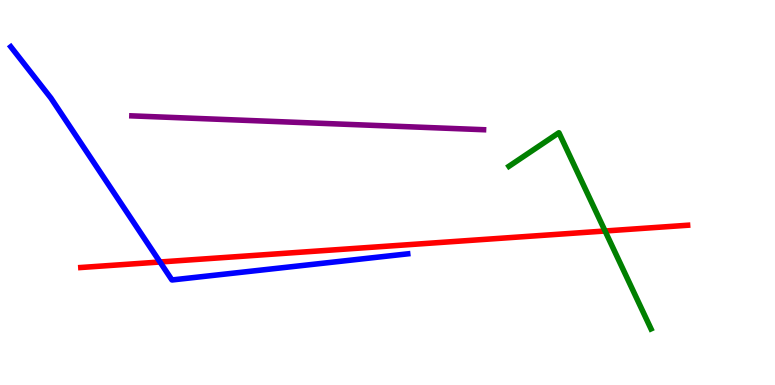[{'lines': ['blue', 'red'], 'intersections': [{'x': 2.06, 'y': 3.19}]}, {'lines': ['green', 'red'], 'intersections': [{'x': 7.81, 'y': 4.0}]}, {'lines': ['purple', 'red'], 'intersections': []}, {'lines': ['blue', 'green'], 'intersections': []}, {'lines': ['blue', 'purple'], 'intersections': []}, {'lines': ['green', 'purple'], 'intersections': []}]